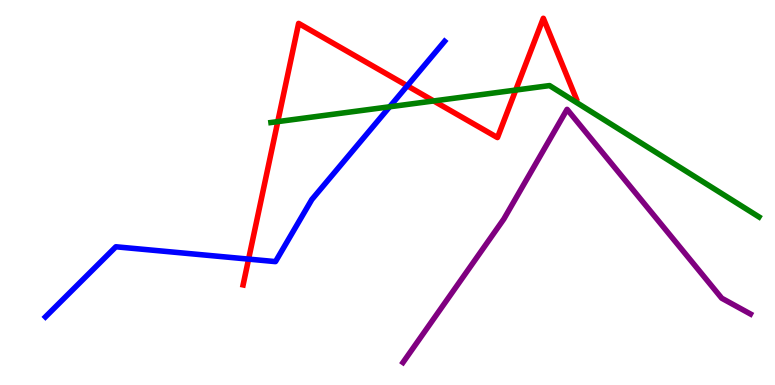[{'lines': ['blue', 'red'], 'intersections': [{'x': 3.21, 'y': 3.27}, {'x': 5.26, 'y': 7.77}]}, {'lines': ['green', 'red'], 'intersections': [{'x': 3.58, 'y': 6.84}, {'x': 5.6, 'y': 7.38}, {'x': 6.65, 'y': 7.66}]}, {'lines': ['purple', 'red'], 'intersections': []}, {'lines': ['blue', 'green'], 'intersections': [{'x': 5.03, 'y': 7.23}]}, {'lines': ['blue', 'purple'], 'intersections': []}, {'lines': ['green', 'purple'], 'intersections': []}]